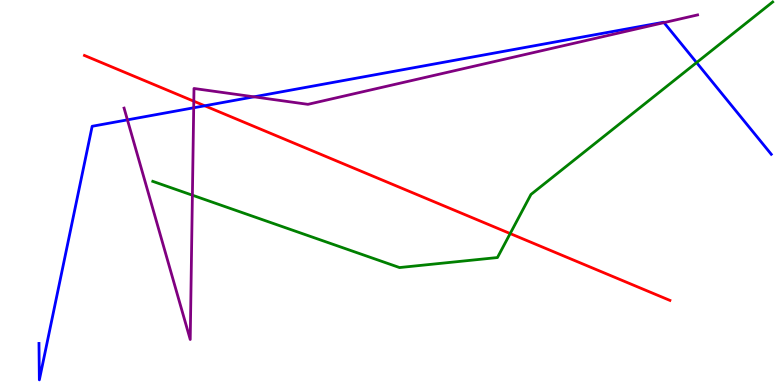[{'lines': ['blue', 'red'], 'intersections': [{'x': 2.64, 'y': 7.25}]}, {'lines': ['green', 'red'], 'intersections': [{'x': 6.58, 'y': 3.93}]}, {'lines': ['purple', 'red'], 'intersections': [{'x': 2.5, 'y': 7.37}]}, {'lines': ['blue', 'green'], 'intersections': [{'x': 8.99, 'y': 8.37}]}, {'lines': ['blue', 'purple'], 'intersections': [{'x': 1.64, 'y': 6.89}, {'x': 2.5, 'y': 7.2}, {'x': 3.28, 'y': 7.49}, {'x': 8.57, 'y': 9.41}]}, {'lines': ['green', 'purple'], 'intersections': [{'x': 2.48, 'y': 4.93}]}]